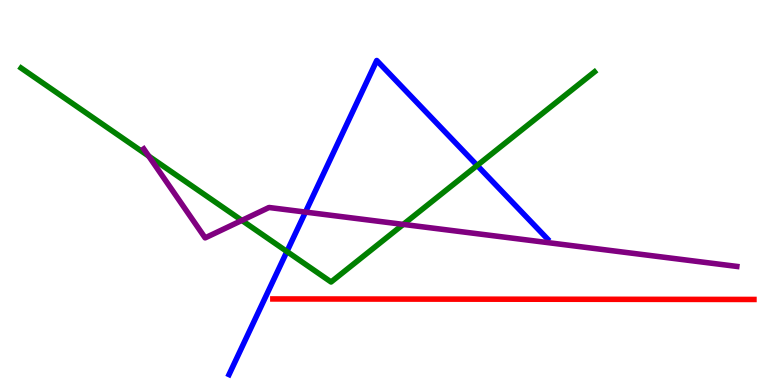[{'lines': ['blue', 'red'], 'intersections': []}, {'lines': ['green', 'red'], 'intersections': []}, {'lines': ['purple', 'red'], 'intersections': []}, {'lines': ['blue', 'green'], 'intersections': [{'x': 3.7, 'y': 3.47}, {'x': 6.16, 'y': 5.7}]}, {'lines': ['blue', 'purple'], 'intersections': [{'x': 3.94, 'y': 4.49}]}, {'lines': ['green', 'purple'], 'intersections': [{'x': 1.92, 'y': 5.95}, {'x': 3.12, 'y': 4.28}, {'x': 5.2, 'y': 4.17}]}]